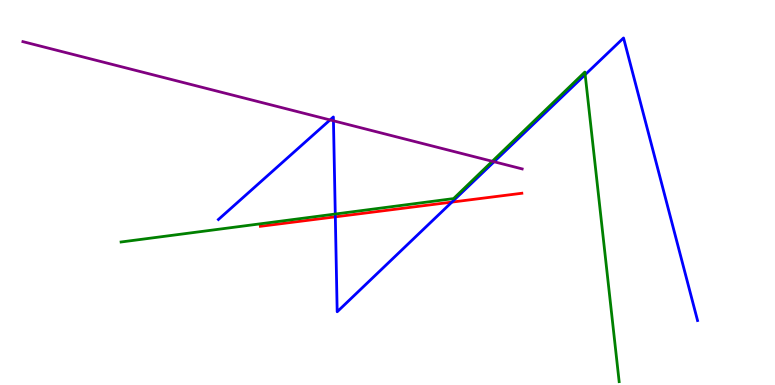[{'lines': ['blue', 'red'], 'intersections': [{'x': 4.33, 'y': 4.37}, {'x': 5.83, 'y': 4.75}]}, {'lines': ['green', 'red'], 'intersections': []}, {'lines': ['purple', 'red'], 'intersections': []}, {'lines': ['blue', 'green'], 'intersections': [{'x': 4.33, 'y': 4.44}, {'x': 7.55, 'y': 8.06}]}, {'lines': ['blue', 'purple'], 'intersections': [{'x': 4.26, 'y': 6.88}, {'x': 4.3, 'y': 6.86}, {'x': 6.38, 'y': 5.8}]}, {'lines': ['green', 'purple'], 'intersections': [{'x': 6.35, 'y': 5.81}]}]